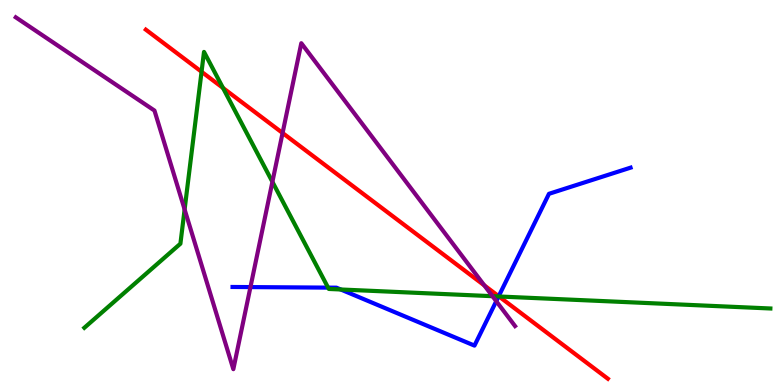[{'lines': ['blue', 'red'], 'intersections': [{'x': 6.43, 'y': 2.31}]}, {'lines': ['green', 'red'], 'intersections': [{'x': 2.6, 'y': 8.14}, {'x': 2.88, 'y': 7.72}, {'x': 6.44, 'y': 2.3}]}, {'lines': ['purple', 'red'], 'intersections': [{'x': 3.65, 'y': 6.55}, {'x': 6.25, 'y': 2.59}]}, {'lines': ['blue', 'green'], 'intersections': [{'x': 4.23, 'y': 2.53}, {'x': 4.4, 'y': 2.48}, {'x': 6.43, 'y': 2.3}]}, {'lines': ['blue', 'purple'], 'intersections': [{'x': 3.23, 'y': 2.54}, {'x': 6.4, 'y': 2.18}]}, {'lines': ['green', 'purple'], 'intersections': [{'x': 2.38, 'y': 4.56}, {'x': 3.51, 'y': 5.28}, {'x': 6.35, 'y': 2.31}]}]